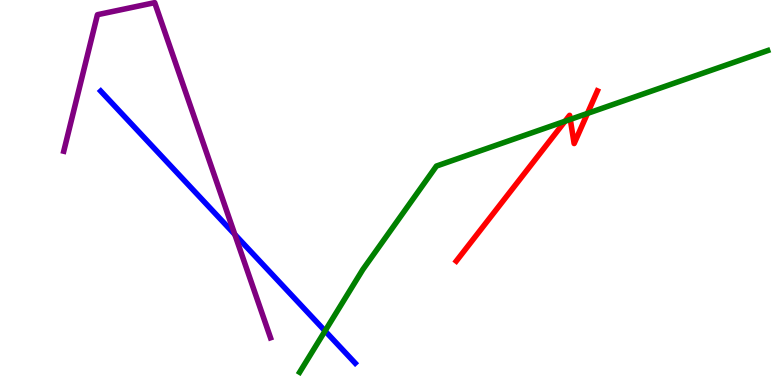[{'lines': ['blue', 'red'], 'intersections': []}, {'lines': ['green', 'red'], 'intersections': [{'x': 7.29, 'y': 6.85}, {'x': 7.36, 'y': 6.9}, {'x': 7.58, 'y': 7.05}]}, {'lines': ['purple', 'red'], 'intersections': []}, {'lines': ['blue', 'green'], 'intersections': [{'x': 4.19, 'y': 1.4}]}, {'lines': ['blue', 'purple'], 'intersections': [{'x': 3.03, 'y': 3.91}]}, {'lines': ['green', 'purple'], 'intersections': []}]